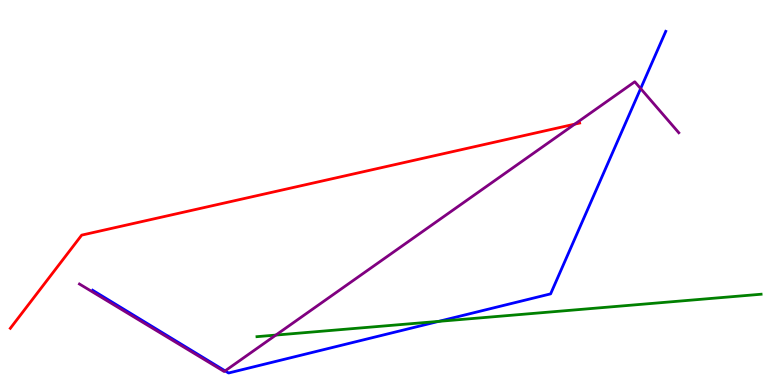[{'lines': ['blue', 'red'], 'intersections': []}, {'lines': ['green', 'red'], 'intersections': []}, {'lines': ['purple', 'red'], 'intersections': [{'x': 7.42, 'y': 6.78}]}, {'lines': ['blue', 'green'], 'intersections': [{'x': 5.66, 'y': 1.65}]}, {'lines': ['blue', 'purple'], 'intersections': [{'x': 2.9, 'y': 0.367}, {'x': 8.27, 'y': 7.7}]}, {'lines': ['green', 'purple'], 'intersections': [{'x': 3.56, 'y': 1.3}]}]